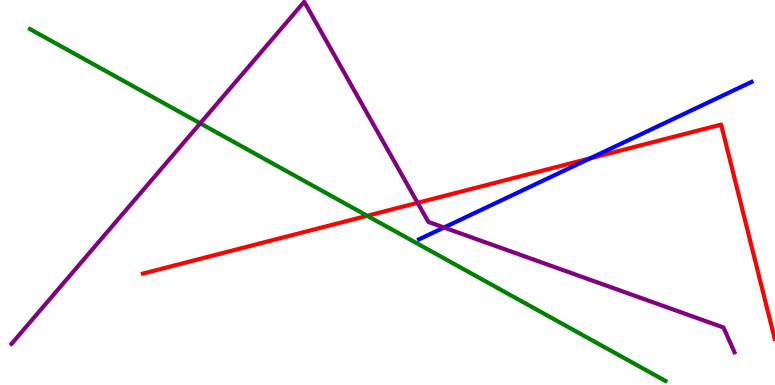[{'lines': ['blue', 'red'], 'intersections': [{'x': 7.62, 'y': 5.89}]}, {'lines': ['green', 'red'], 'intersections': [{'x': 4.74, 'y': 4.39}]}, {'lines': ['purple', 'red'], 'intersections': [{'x': 5.39, 'y': 4.73}]}, {'lines': ['blue', 'green'], 'intersections': []}, {'lines': ['blue', 'purple'], 'intersections': [{'x': 5.73, 'y': 4.09}]}, {'lines': ['green', 'purple'], 'intersections': [{'x': 2.58, 'y': 6.8}]}]